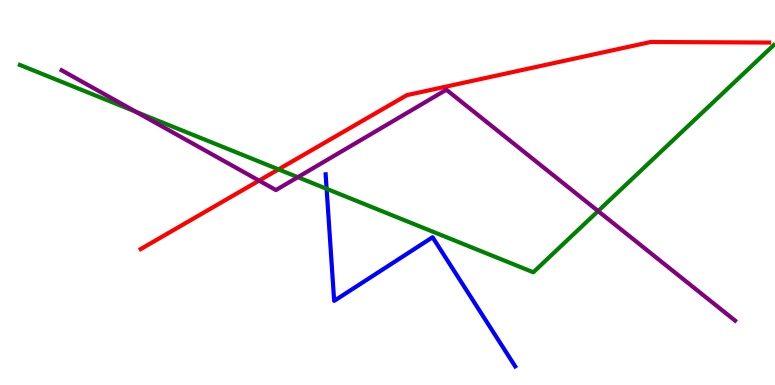[{'lines': ['blue', 'red'], 'intersections': []}, {'lines': ['green', 'red'], 'intersections': [{'x': 3.59, 'y': 5.6}]}, {'lines': ['purple', 'red'], 'intersections': [{'x': 3.34, 'y': 5.31}]}, {'lines': ['blue', 'green'], 'intersections': [{'x': 4.21, 'y': 5.1}]}, {'lines': ['blue', 'purple'], 'intersections': []}, {'lines': ['green', 'purple'], 'intersections': [{'x': 1.75, 'y': 7.1}, {'x': 3.84, 'y': 5.4}, {'x': 7.72, 'y': 4.52}]}]